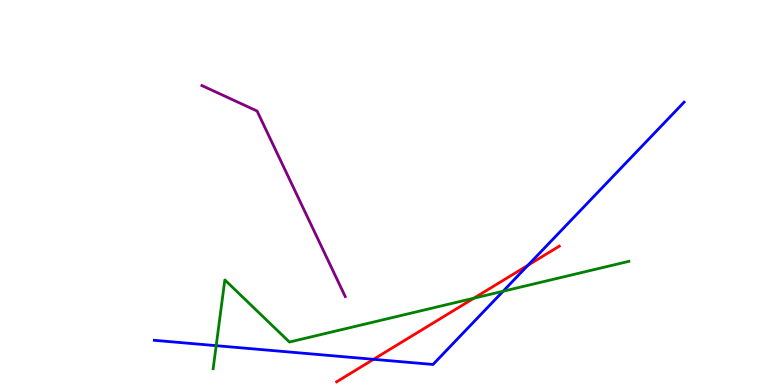[{'lines': ['blue', 'red'], 'intersections': [{'x': 4.82, 'y': 0.667}, {'x': 6.81, 'y': 3.11}]}, {'lines': ['green', 'red'], 'intersections': [{'x': 6.11, 'y': 2.25}]}, {'lines': ['purple', 'red'], 'intersections': []}, {'lines': ['blue', 'green'], 'intersections': [{'x': 2.79, 'y': 1.02}, {'x': 6.49, 'y': 2.44}]}, {'lines': ['blue', 'purple'], 'intersections': []}, {'lines': ['green', 'purple'], 'intersections': []}]